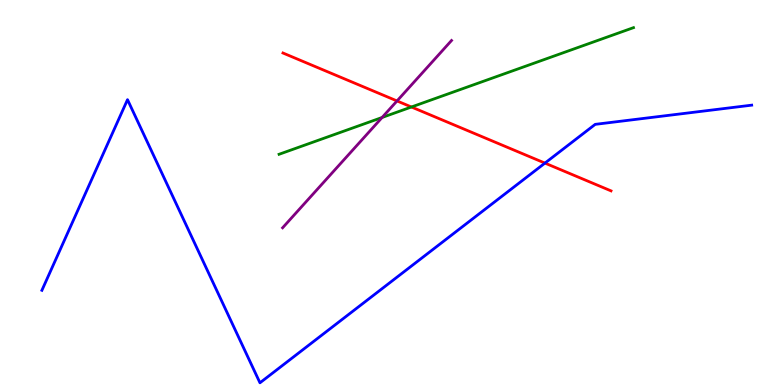[{'lines': ['blue', 'red'], 'intersections': [{'x': 7.03, 'y': 5.76}]}, {'lines': ['green', 'red'], 'intersections': [{'x': 5.31, 'y': 7.22}]}, {'lines': ['purple', 'red'], 'intersections': [{'x': 5.12, 'y': 7.38}]}, {'lines': ['blue', 'green'], 'intersections': []}, {'lines': ['blue', 'purple'], 'intersections': []}, {'lines': ['green', 'purple'], 'intersections': [{'x': 4.93, 'y': 6.95}]}]